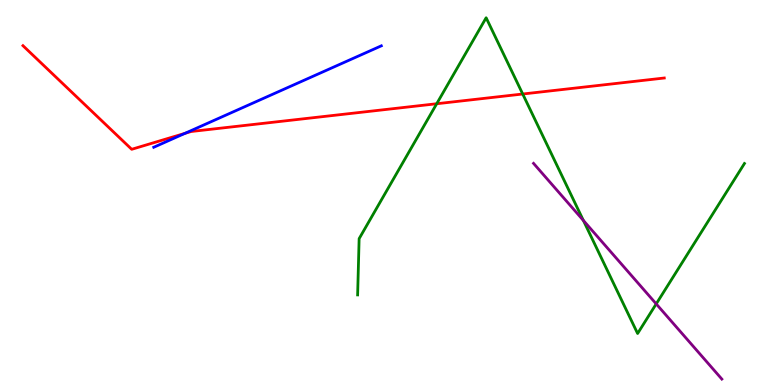[{'lines': ['blue', 'red'], 'intersections': [{'x': 2.39, 'y': 6.54}]}, {'lines': ['green', 'red'], 'intersections': [{'x': 5.63, 'y': 7.31}, {'x': 6.74, 'y': 7.56}]}, {'lines': ['purple', 'red'], 'intersections': []}, {'lines': ['blue', 'green'], 'intersections': []}, {'lines': ['blue', 'purple'], 'intersections': []}, {'lines': ['green', 'purple'], 'intersections': [{'x': 7.53, 'y': 4.27}, {'x': 8.47, 'y': 2.11}]}]